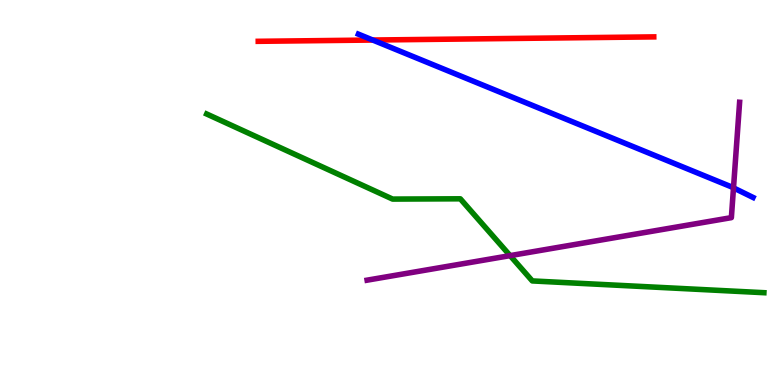[{'lines': ['blue', 'red'], 'intersections': [{'x': 4.81, 'y': 8.96}]}, {'lines': ['green', 'red'], 'intersections': []}, {'lines': ['purple', 'red'], 'intersections': []}, {'lines': ['blue', 'green'], 'intersections': []}, {'lines': ['blue', 'purple'], 'intersections': [{'x': 9.46, 'y': 5.12}]}, {'lines': ['green', 'purple'], 'intersections': [{'x': 6.58, 'y': 3.36}]}]